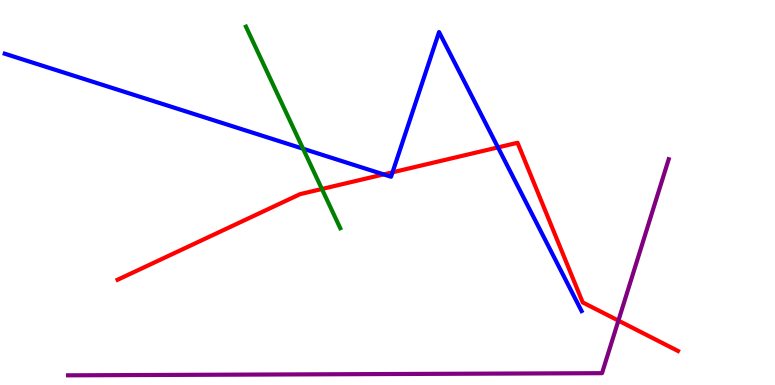[{'lines': ['blue', 'red'], 'intersections': [{'x': 4.95, 'y': 5.47}, {'x': 5.06, 'y': 5.52}, {'x': 6.43, 'y': 6.17}]}, {'lines': ['green', 'red'], 'intersections': [{'x': 4.15, 'y': 5.09}]}, {'lines': ['purple', 'red'], 'intersections': [{'x': 7.98, 'y': 1.67}]}, {'lines': ['blue', 'green'], 'intersections': [{'x': 3.91, 'y': 6.14}]}, {'lines': ['blue', 'purple'], 'intersections': []}, {'lines': ['green', 'purple'], 'intersections': []}]